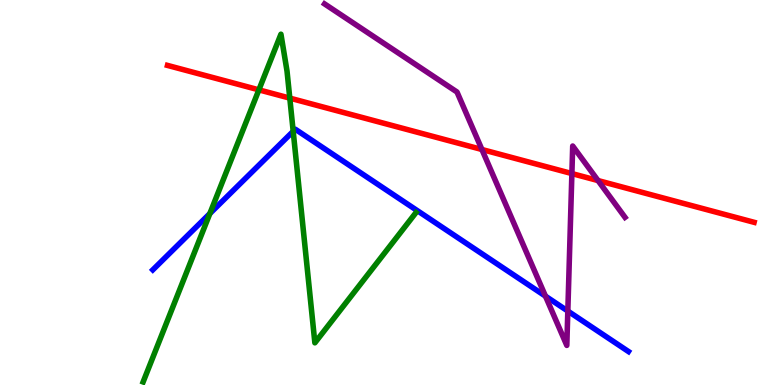[{'lines': ['blue', 'red'], 'intersections': []}, {'lines': ['green', 'red'], 'intersections': [{'x': 3.34, 'y': 7.67}, {'x': 3.74, 'y': 7.45}]}, {'lines': ['purple', 'red'], 'intersections': [{'x': 6.22, 'y': 6.12}, {'x': 7.38, 'y': 5.49}, {'x': 7.72, 'y': 5.31}]}, {'lines': ['blue', 'green'], 'intersections': [{'x': 2.71, 'y': 4.45}, {'x': 3.78, 'y': 6.59}]}, {'lines': ['blue', 'purple'], 'intersections': [{'x': 7.04, 'y': 2.31}, {'x': 7.33, 'y': 1.92}]}, {'lines': ['green', 'purple'], 'intersections': []}]